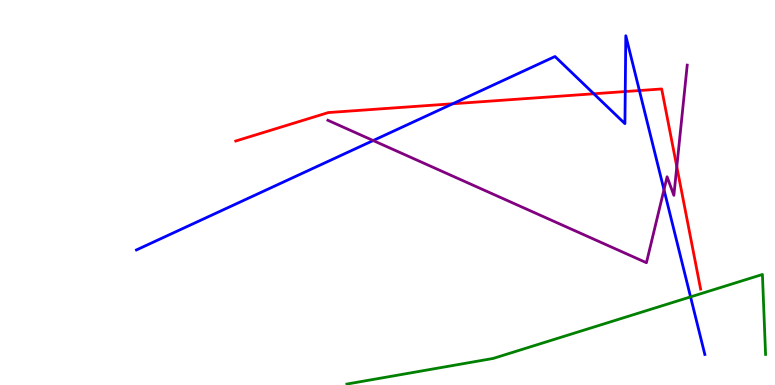[{'lines': ['blue', 'red'], 'intersections': [{'x': 5.84, 'y': 7.31}, {'x': 7.66, 'y': 7.56}, {'x': 8.07, 'y': 7.62}, {'x': 8.25, 'y': 7.65}]}, {'lines': ['green', 'red'], 'intersections': []}, {'lines': ['purple', 'red'], 'intersections': [{'x': 8.73, 'y': 5.67}]}, {'lines': ['blue', 'green'], 'intersections': [{'x': 8.91, 'y': 2.29}]}, {'lines': ['blue', 'purple'], 'intersections': [{'x': 4.82, 'y': 6.35}, {'x': 8.57, 'y': 5.07}]}, {'lines': ['green', 'purple'], 'intersections': []}]